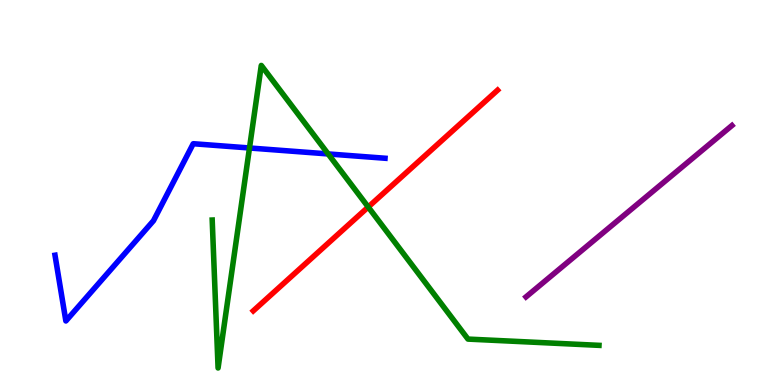[{'lines': ['blue', 'red'], 'intersections': []}, {'lines': ['green', 'red'], 'intersections': [{'x': 4.75, 'y': 4.62}]}, {'lines': ['purple', 'red'], 'intersections': []}, {'lines': ['blue', 'green'], 'intersections': [{'x': 3.22, 'y': 6.16}, {'x': 4.23, 'y': 6.0}]}, {'lines': ['blue', 'purple'], 'intersections': []}, {'lines': ['green', 'purple'], 'intersections': []}]